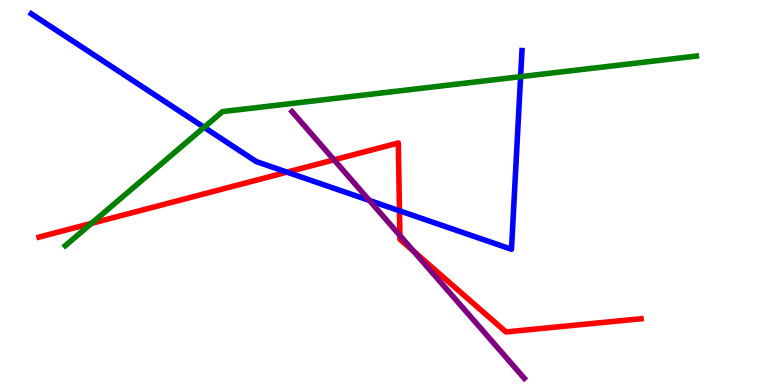[{'lines': ['blue', 'red'], 'intersections': [{'x': 3.7, 'y': 5.53}, {'x': 5.15, 'y': 4.53}]}, {'lines': ['green', 'red'], 'intersections': [{'x': 1.18, 'y': 4.2}]}, {'lines': ['purple', 'red'], 'intersections': [{'x': 4.31, 'y': 5.85}, {'x': 5.16, 'y': 3.88}, {'x': 5.34, 'y': 3.47}]}, {'lines': ['blue', 'green'], 'intersections': [{'x': 2.63, 'y': 6.69}, {'x': 6.72, 'y': 8.01}]}, {'lines': ['blue', 'purple'], 'intersections': [{'x': 4.77, 'y': 4.79}]}, {'lines': ['green', 'purple'], 'intersections': []}]